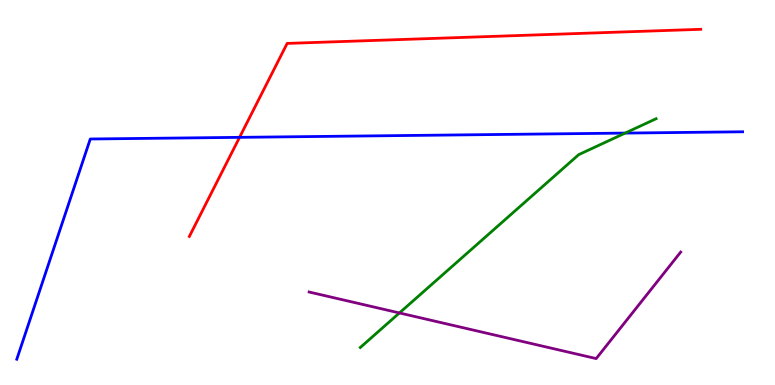[{'lines': ['blue', 'red'], 'intersections': [{'x': 3.09, 'y': 6.43}]}, {'lines': ['green', 'red'], 'intersections': []}, {'lines': ['purple', 'red'], 'intersections': []}, {'lines': ['blue', 'green'], 'intersections': [{'x': 8.07, 'y': 6.54}]}, {'lines': ['blue', 'purple'], 'intersections': []}, {'lines': ['green', 'purple'], 'intersections': [{'x': 5.15, 'y': 1.87}]}]